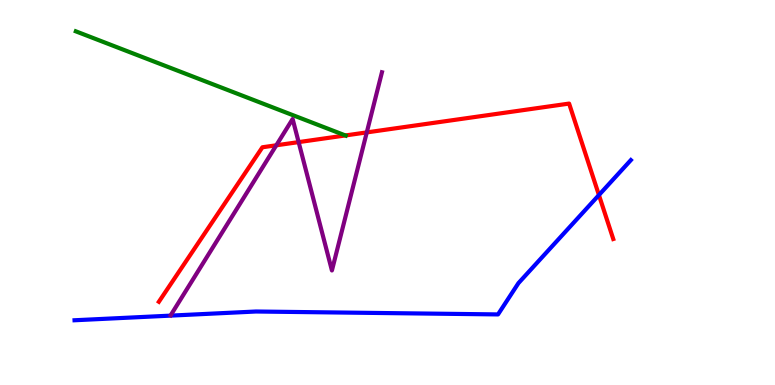[{'lines': ['blue', 'red'], 'intersections': [{'x': 7.73, 'y': 4.93}]}, {'lines': ['green', 'red'], 'intersections': [{'x': 4.46, 'y': 6.48}]}, {'lines': ['purple', 'red'], 'intersections': [{'x': 3.57, 'y': 6.23}, {'x': 3.85, 'y': 6.31}, {'x': 4.73, 'y': 6.56}]}, {'lines': ['blue', 'green'], 'intersections': []}, {'lines': ['blue', 'purple'], 'intersections': []}, {'lines': ['green', 'purple'], 'intersections': []}]